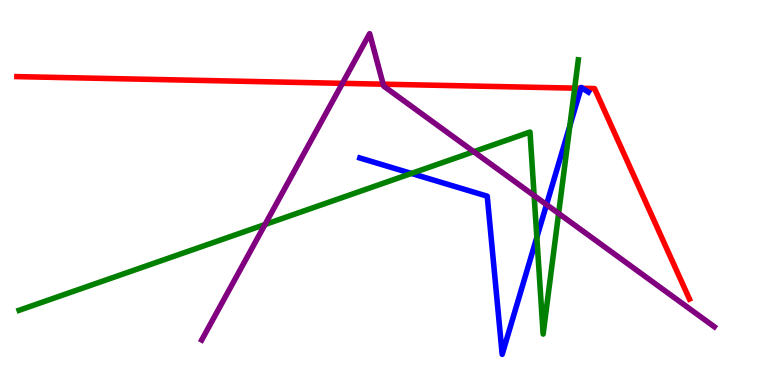[{'lines': ['blue', 'red'], 'intersections': [{'x': 7.5, 'y': 7.71}, {'x': 7.52, 'y': 7.71}]}, {'lines': ['green', 'red'], 'intersections': [{'x': 7.42, 'y': 7.71}]}, {'lines': ['purple', 'red'], 'intersections': [{'x': 4.42, 'y': 7.84}, {'x': 4.94, 'y': 7.81}]}, {'lines': ['blue', 'green'], 'intersections': [{'x': 5.31, 'y': 5.5}, {'x': 6.93, 'y': 3.84}, {'x': 7.35, 'y': 6.73}]}, {'lines': ['blue', 'purple'], 'intersections': [{'x': 7.05, 'y': 4.69}]}, {'lines': ['green', 'purple'], 'intersections': [{'x': 3.42, 'y': 4.17}, {'x': 6.11, 'y': 6.06}, {'x': 6.89, 'y': 4.92}, {'x': 7.21, 'y': 4.46}]}]